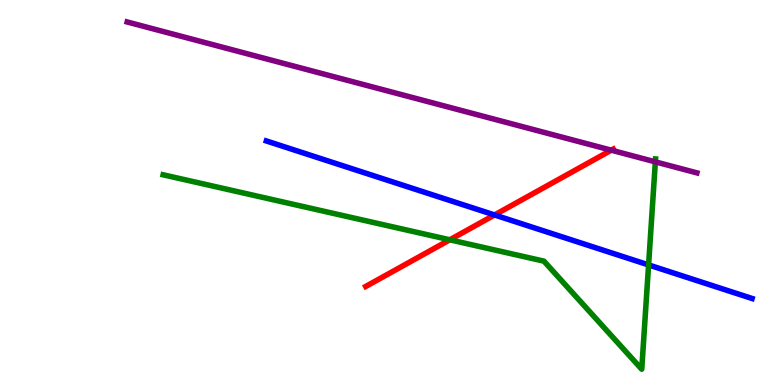[{'lines': ['blue', 'red'], 'intersections': [{'x': 6.38, 'y': 4.42}]}, {'lines': ['green', 'red'], 'intersections': [{'x': 5.8, 'y': 3.77}]}, {'lines': ['purple', 'red'], 'intersections': [{'x': 7.89, 'y': 6.1}]}, {'lines': ['blue', 'green'], 'intersections': [{'x': 8.37, 'y': 3.12}]}, {'lines': ['blue', 'purple'], 'intersections': []}, {'lines': ['green', 'purple'], 'intersections': [{'x': 8.46, 'y': 5.8}]}]